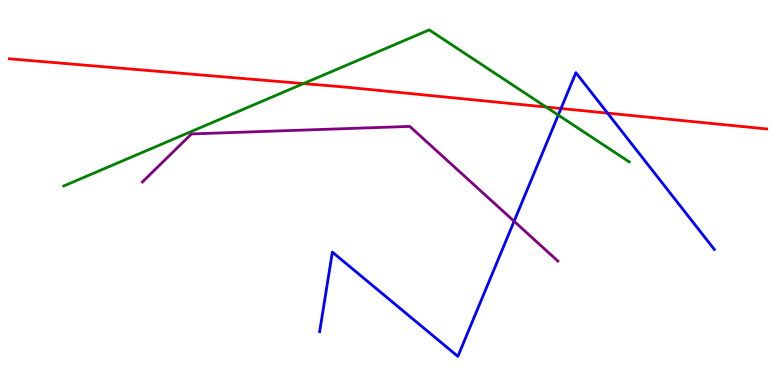[{'lines': ['blue', 'red'], 'intersections': [{'x': 7.24, 'y': 7.18}, {'x': 7.84, 'y': 7.06}]}, {'lines': ['green', 'red'], 'intersections': [{'x': 3.92, 'y': 7.83}, {'x': 7.05, 'y': 7.22}]}, {'lines': ['purple', 'red'], 'intersections': []}, {'lines': ['blue', 'green'], 'intersections': [{'x': 7.2, 'y': 7.01}]}, {'lines': ['blue', 'purple'], 'intersections': [{'x': 6.63, 'y': 4.25}]}, {'lines': ['green', 'purple'], 'intersections': []}]